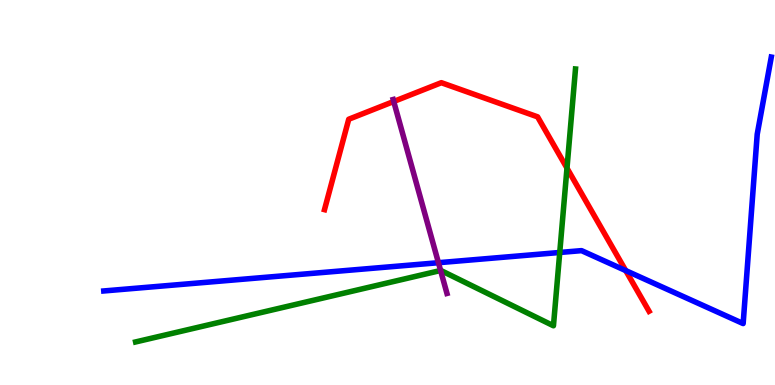[{'lines': ['blue', 'red'], 'intersections': [{'x': 8.07, 'y': 2.97}]}, {'lines': ['green', 'red'], 'intersections': [{'x': 7.32, 'y': 5.63}]}, {'lines': ['purple', 'red'], 'intersections': [{'x': 5.08, 'y': 7.36}]}, {'lines': ['blue', 'green'], 'intersections': [{'x': 7.22, 'y': 3.44}]}, {'lines': ['blue', 'purple'], 'intersections': [{'x': 5.66, 'y': 3.18}]}, {'lines': ['green', 'purple'], 'intersections': [{'x': 5.69, 'y': 2.97}]}]